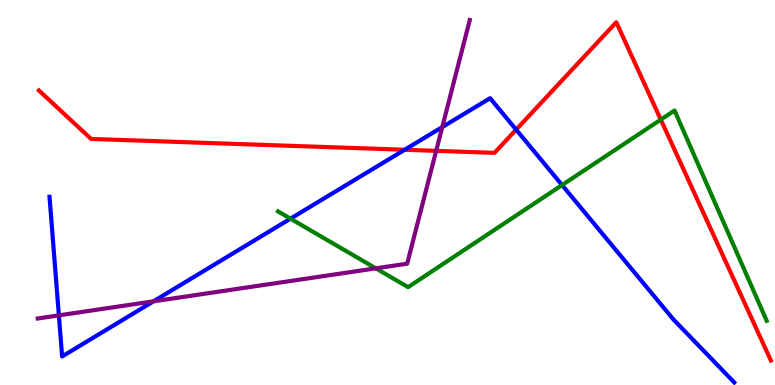[{'lines': ['blue', 'red'], 'intersections': [{'x': 5.22, 'y': 6.11}, {'x': 6.66, 'y': 6.63}]}, {'lines': ['green', 'red'], 'intersections': [{'x': 8.53, 'y': 6.89}]}, {'lines': ['purple', 'red'], 'intersections': [{'x': 5.63, 'y': 6.08}]}, {'lines': ['blue', 'green'], 'intersections': [{'x': 3.75, 'y': 4.32}, {'x': 7.25, 'y': 5.19}]}, {'lines': ['blue', 'purple'], 'intersections': [{'x': 0.76, 'y': 1.81}, {'x': 1.98, 'y': 2.17}, {'x': 5.71, 'y': 6.7}]}, {'lines': ['green', 'purple'], 'intersections': [{'x': 4.85, 'y': 3.03}]}]